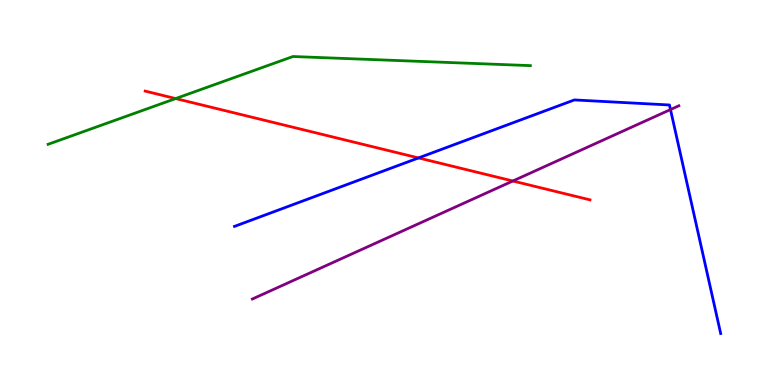[{'lines': ['blue', 'red'], 'intersections': [{'x': 5.4, 'y': 5.9}]}, {'lines': ['green', 'red'], 'intersections': [{'x': 2.27, 'y': 7.44}]}, {'lines': ['purple', 'red'], 'intersections': [{'x': 6.62, 'y': 5.3}]}, {'lines': ['blue', 'green'], 'intersections': []}, {'lines': ['blue', 'purple'], 'intersections': [{'x': 8.65, 'y': 7.15}]}, {'lines': ['green', 'purple'], 'intersections': []}]